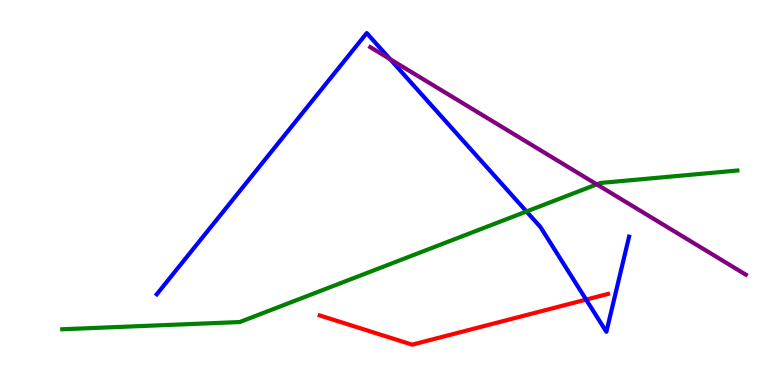[{'lines': ['blue', 'red'], 'intersections': [{'x': 7.56, 'y': 2.22}]}, {'lines': ['green', 'red'], 'intersections': []}, {'lines': ['purple', 'red'], 'intersections': []}, {'lines': ['blue', 'green'], 'intersections': [{'x': 6.79, 'y': 4.51}]}, {'lines': ['blue', 'purple'], 'intersections': [{'x': 5.03, 'y': 8.46}]}, {'lines': ['green', 'purple'], 'intersections': [{'x': 7.7, 'y': 5.21}]}]